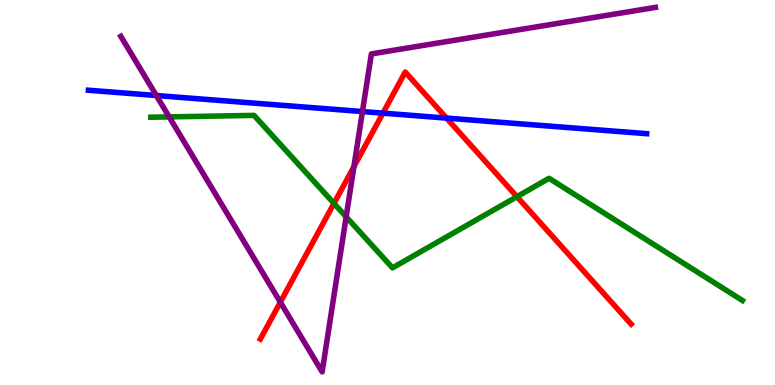[{'lines': ['blue', 'red'], 'intersections': [{'x': 4.94, 'y': 7.06}, {'x': 5.76, 'y': 6.93}]}, {'lines': ['green', 'red'], 'intersections': [{'x': 4.31, 'y': 4.72}, {'x': 6.67, 'y': 4.89}]}, {'lines': ['purple', 'red'], 'intersections': [{'x': 3.62, 'y': 2.15}, {'x': 4.57, 'y': 5.67}]}, {'lines': ['blue', 'green'], 'intersections': []}, {'lines': ['blue', 'purple'], 'intersections': [{'x': 2.02, 'y': 7.52}, {'x': 4.68, 'y': 7.1}]}, {'lines': ['green', 'purple'], 'intersections': [{'x': 2.18, 'y': 6.96}, {'x': 4.47, 'y': 4.37}]}]